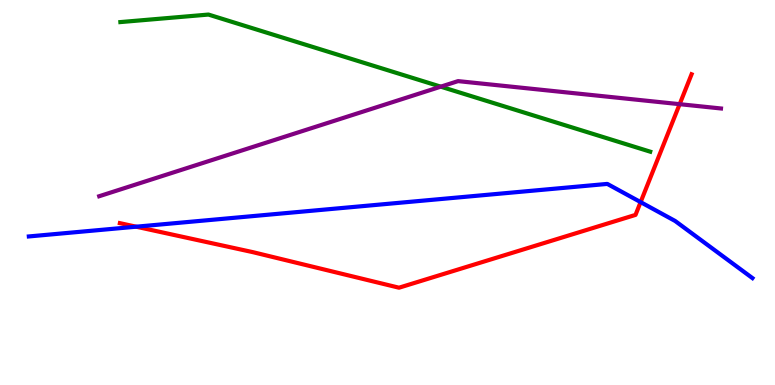[{'lines': ['blue', 'red'], 'intersections': [{'x': 1.76, 'y': 4.11}, {'x': 8.27, 'y': 4.75}]}, {'lines': ['green', 'red'], 'intersections': []}, {'lines': ['purple', 'red'], 'intersections': [{'x': 8.77, 'y': 7.29}]}, {'lines': ['blue', 'green'], 'intersections': []}, {'lines': ['blue', 'purple'], 'intersections': []}, {'lines': ['green', 'purple'], 'intersections': [{'x': 5.69, 'y': 7.75}]}]